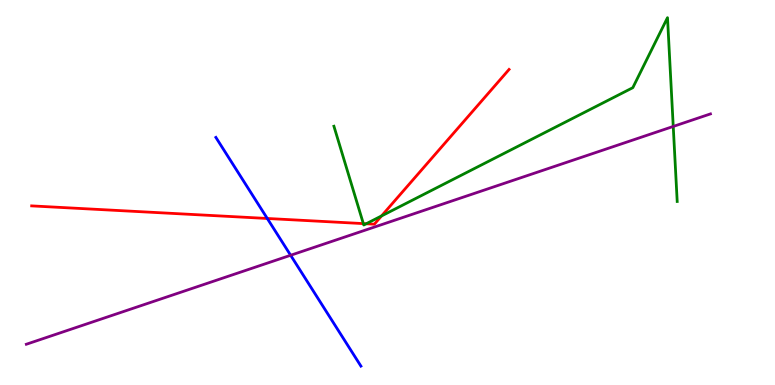[{'lines': ['blue', 'red'], 'intersections': [{'x': 3.45, 'y': 4.33}]}, {'lines': ['green', 'red'], 'intersections': [{'x': 4.69, 'y': 4.19}, {'x': 4.73, 'y': 4.19}, {'x': 4.92, 'y': 4.39}]}, {'lines': ['purple', 'red'], 'intersections': []}, {'lines': ['blue', 'green'], 'intersections': []}, {'lines': ['blue', 'purple'], 'intersections': [{'x': 3.75, 'y': 3.37}]}, {'lines': ['green', 'purple'], 'intersections': [{'x': 8.69, 'y': 6.72}]}]